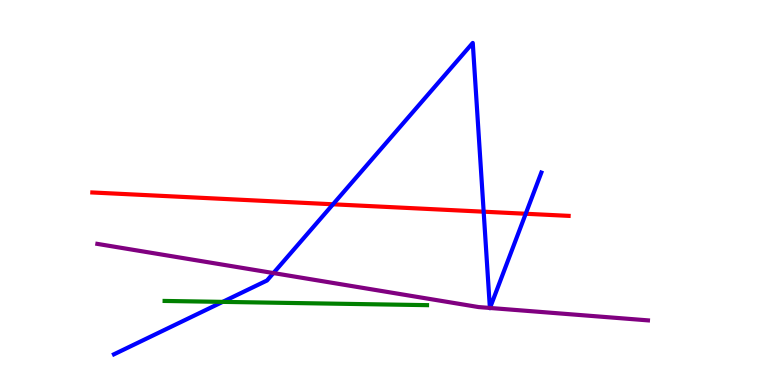[{'lines': ['blue', 'red'], 'intersections': [{'x': 4.3, 'y': 4.69}, {'x': 6.24, 'y': 4.5}, {'x': 6.78, 'y': 4.45}]}, {'lines': ['green', 'red'], 'intersections': []}, {'lines': ['purple', 'red'], 'intersections': []}, {'lines': ['blue', 'green'], 'intersections': [{'x': 2.87, 'y': 2.16}]}, {'lines': ['blue', 'purple'], 'intersections': [{'x': 3.53, 'y': 2.91}, {'x': 6.32, 'y': 2.0}, {'x': 6.32, 'y': 2.0}]}, {'lines': ['green', 'purple'], 'intersections': []}]